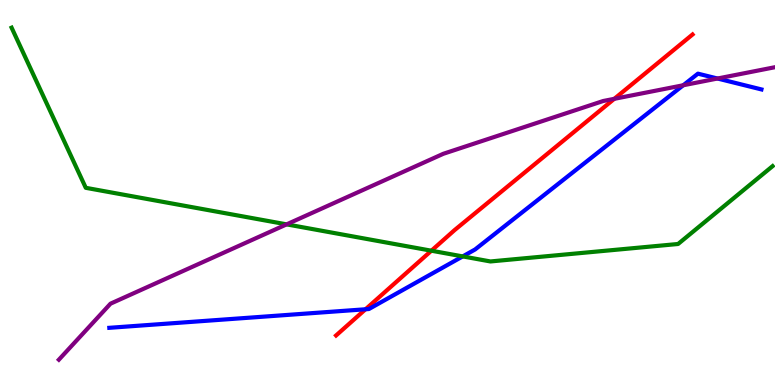[{'lines': ['blue', 'red'], 'intersections': [{'x': 4.72, 'y': 1.97}]}, {'lines': ['green', 'red'], 'intersections': [{'x': 5.57, 'y': 3.49}]}, {'lines': ['purple', 'red'], 'intersections': [{'x': 7.93, 'y': 7.43}]}, {'lines': ['blue', 'green'], 'intersections': [{'x': 5.97, 'y': 3.34}]}, {'lines': ['blue', 'purple'], 'intersections': [{'x': 8.82, 'y': 7.79}, {'x': 9.26, 'y': 7.96}]}, {'lines': ['green', 'purple'], 'intersections': [{'x': 3.7, 'y': 4.17}]}]